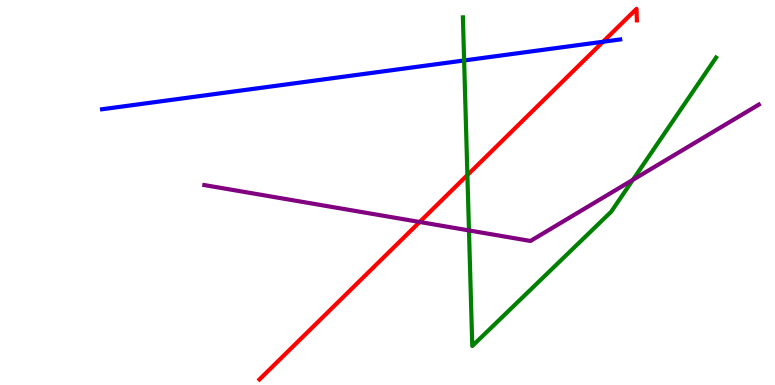[{'lines': ['blue', 'red'], 'intersections': [{'x': 7.78, 'y': 8.92}]}, {'lines': ['green', 'red'], 'intersections': [{'x': 6.03, 'y': 5.45}]}, {'lines': ['purple', 'red'], 'intersections': [{'x': 5.42, 'y': 4.23}]}, {'lines': ['blue', 'green'], 'intersections': [{'x': 5.99, 'y': 8.43}]}, {'lines': ['blue', 'purple'], 'intersections': []}, {'lines': ['green', 'purple'], 'intersections': [{'x': 6.05, 'y': 4.01}, {'x': 8.17, 'y': 5.33}]}]